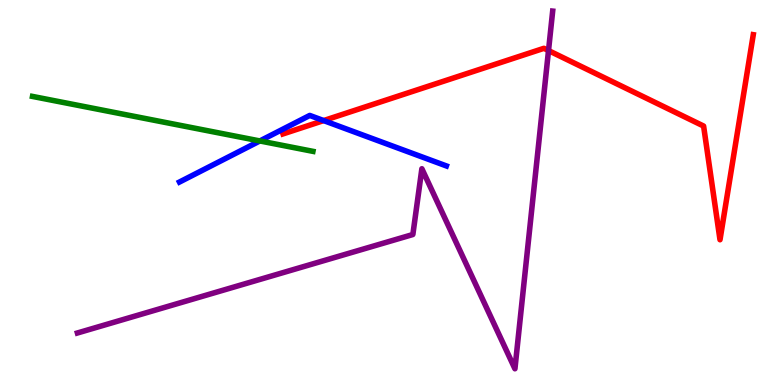[{'lines': ['blue', 'red'], 'intersections': [{'x': 4.18, 'y': 6.87}]}, {'lines': ['green', 'red'], 'intersections': []}, {'lines': ['purple', 'red'], 'intersections': [{'x': 7.08, 'y': 8.69}]}, {'lines': ['blue', 'green'], 'intersections': [{'x': 3.35, 'y': 6.34}]}, {'lines': ['blue', 'purple'], 'intersections': []}, {'lines': ['green', 'purple'], 'intersections': []}]